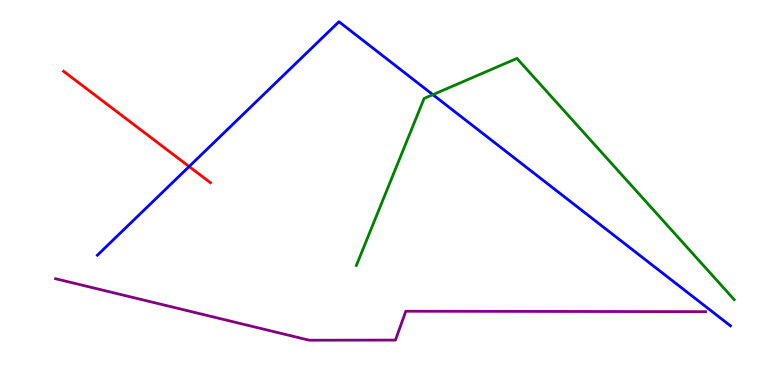[{'lines': ['blue', 'red'], 'intersections': [{'x': 2.44, 'y': 5.67}]}, {'lines': ['green', 'red'], 'intersections': []}, {'lines': ['purple', 'red'], 'intersections': []}, {'lines': ['blue', 'green'], 'intersections': [{'x': 5.59, 'y': 7.54}]}, {'lines': ['blue', 'purple'], 'intersections': []}, {'lines': ['green', 'purple'], 'intersections': []}]